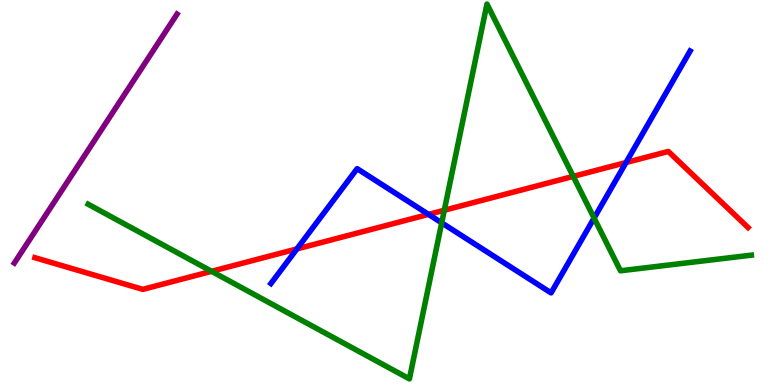[{'lines': ['blue', 'red'], 'intersections': [{'x': 3.83, 'y': 3.53}, {'x': 5.53, 'y': 4.43}, {'x': 8.08, 'y': 5.78}]}, {'lines': ['green', 'red'], 'intersections': [{'x': 2.73, 'y': 2.95}, {'x': 5.73, 'y': 4.54}, {'x': 7.4, 'y': 5.42}]}, {'lines': ['purple', 'red'], 'intersections': []}, {'lines': ['blue', 'green'], 'intersections': [{'x': 5.7, 'y': 4.21}, {'x': 7.67, 'y': 4.34}]}, {'lines': ['blue', 'purple'], 'intersections': []}, {'lines': ['green', 'purple'], 'intersections': []}]